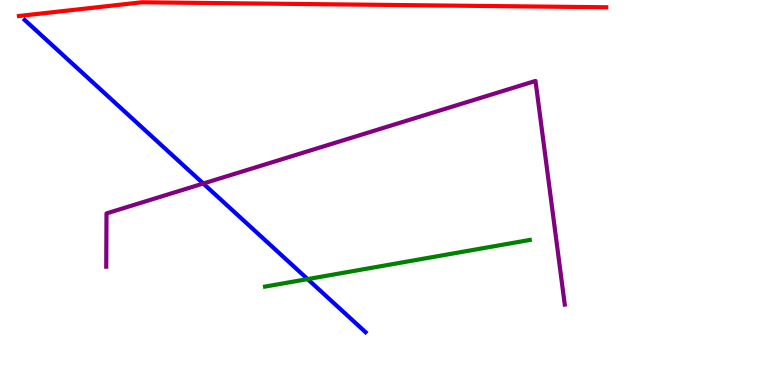[{'lines': ['blue', 'red'], 'intersections': []}, {'lines': ['green', 'red'], 'intersections': []}, {'lines': ['purple', 'red'], 'intersections': []}, {'lines': ['blue', 'green'], 'intersections': [{'x': 3.97, 'y': 2.75}]}, {'lines': ['blue', 'purple'], 'intersections': [{'x': 2.62, 'y': 5.23}]}, {'lines': ['green', 'purple'], 'intersections': []}]